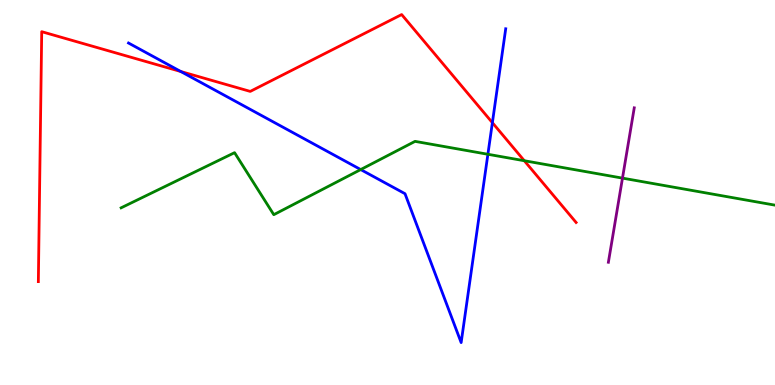[{'lines': ['blue', 'red'], 'intersections': [{'x': 2.33, 'y': 8.14}, {'x': 6.35, 'y': 6.81}]}, {'lines': ['green', 'red'], 'intersections': [{'x': 6.77, 'y': 5.83}]}, {'lines': ['purple', 'red'], 'intersections': []}, {'lines': ['blue', 'green'], 'intersections': [{'x': 4.65, 'y': 5.6}, {'x': 6.3, 'y': 5.99}]}, {'lines': ['blue', 'purple'], 'intersections': []}, {'lines': ['green', 'purple'], 'intersections': [{'x': 8.03, 'y': 5.37}]}]